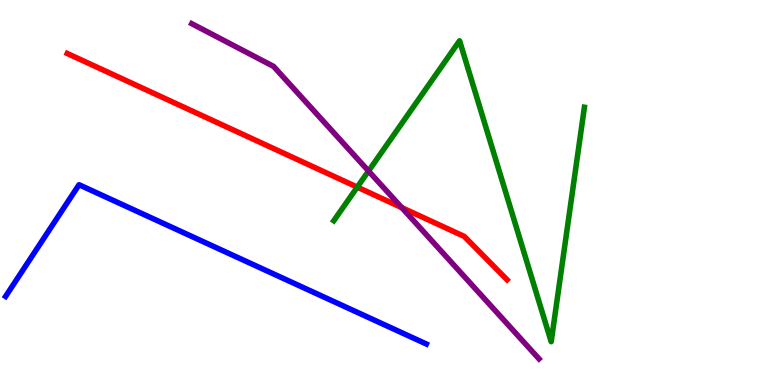[{'lines': ['blue', 'red'], 'intersections': []}, {'lines': ['green', 'red'], 'intersections': [{'x': 4.61, 'y': 5.14}]}, {'lines': ['purple', 'red'], 'intersections': [{'x': 5.18, 'y': 4.61}]}, {'lines': ['blue', 'green'], 'intersections': []}, {'lines': ['blue', 'purple'], 'intersections': []}, {'lines': ['green', 'purple'], 'intersections': [{'x': 4.76, 'y': 5.56}]}]